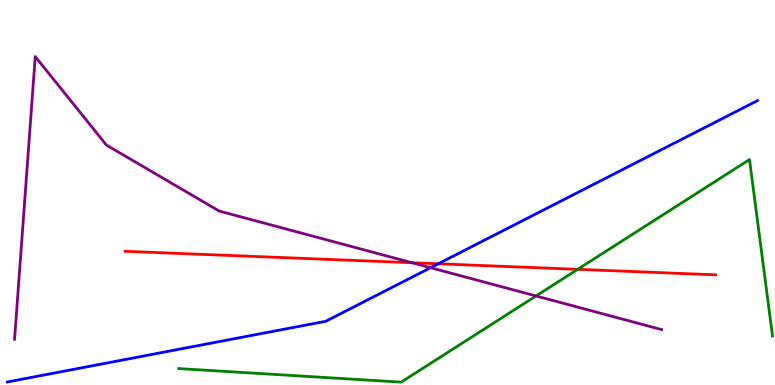[{'lines': ['blue', 'red'], 'intersections': [{'x': 5.66, 'y': 3.15}]}, {'lines': ['green', 'red'], 'intersections': [{'x': 7.45, 'y': 3.0}]}, {'lines': ['purple', 'red'], 'intersections': [{'x': 5.32, 'y': 3.18}]}, {'lines': ['blue', 'green'], 'intersections': []}, {'lines': ['blue', 'purple'], 'intersections': [{'x': 5.56, 'y': 3.05}]}, {'lines': ['green', 'purple'], 'intersections': [{'x': 6.92, 'y': 2.31}]}]